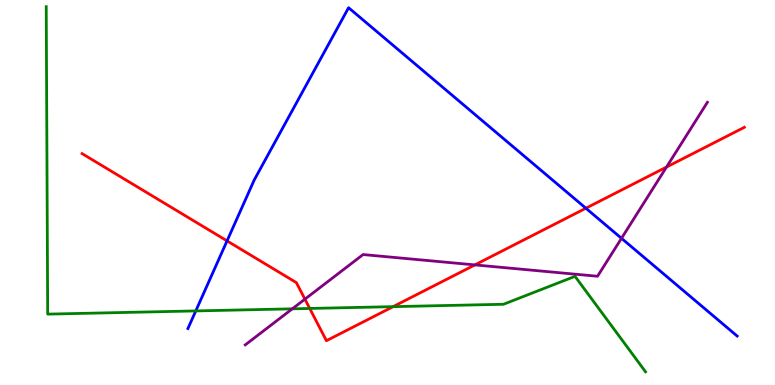[{'lines': ['blue', 'red'], 'intersections': [{'x': 2.93, 'y': 3.74}, {'x': 7.56, 'y': 4.59}]}, {'lines': ['green', 'red'], 'intersections': [{'x': 4.0, 'y': 1.99}, {'x': 5.07, 'y': 2.03}]}, {'lines': ['purple', 'red'], 'intersections': [{'x': 3.93, 'y': 2.23}, {'x': 6.13, 'y': 3.12}, {'x': 8.6, 'y': 5.66}]}, {'lines': ['blue', 'green'], 'intersections': [{'x': 2.53, 'y': 1.92}]}, {'lines': ['blue', 'purple'], 'intersections': [{'x': 8.02, 'y': 3.81}]}, {'lines': ['green', 'purple'], 'intersections': [{'x': 3.77, 'y': 1.98}]}]